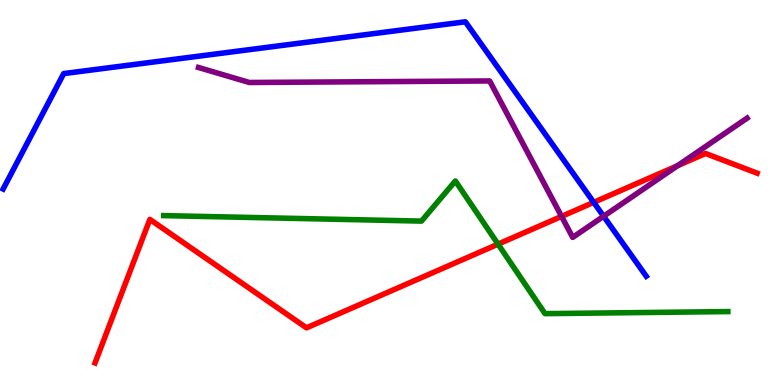[{'lines': ['blue', 'red'], 'intersections': [{'x': 7.66, 'y': 4.74}]}, {'lines': ['green', 'red'], 'intersections': [{'x': 6.43, 'y': 3.66}]}, {'lines': ['purple', 'red'], 'intersections': [{'x': 7.25, 'y': 4.38}, {'x': 8.74, 'y': 5.7}]}, {'lines': ['blue', 'green'], 'intersections': []}, {'lines': ['blue', 'purple'], 'intersections': [{'x': 7.79, 'y': 4.38}]}, {'lines': ['green', 'purple'], 'intersections': []}]